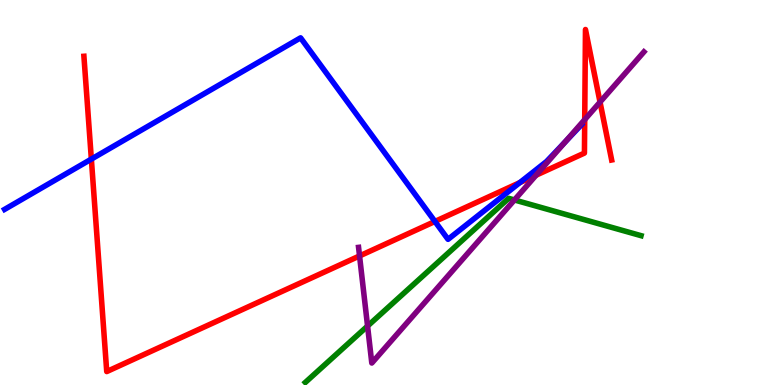[{'lines': ['blue', 'red'], 'intersections': [{'x': 1.18, 'y': 5.87}, {'x': 5.61, 'y': 4.25}, {'x': 6.71, 'y': 5.26}]}, {'lines': ['green', 'red'], 'intersections': []}, {'lines': ['purple', 'red'], 'intersections': [{'x': 4.64, 'y': 3.35}, {'x': 6.92, 'y': 5.45}, {'x': 7.54, 'y': 6.89}, {'x': 7.74, 'y': 7.35}]}, {'lines': ['blue', 'green'], 'intersections': []}, {'lines': ['blue', 'purple'], 'intersections': [{'x': 7.3, 'y': 6.33}]}, {'lines': ['green', 'purple'], 'intersections': [{'x': 4.74, 'y': 1.53}, {'x': 6.64, 'y': 4.81}]}]